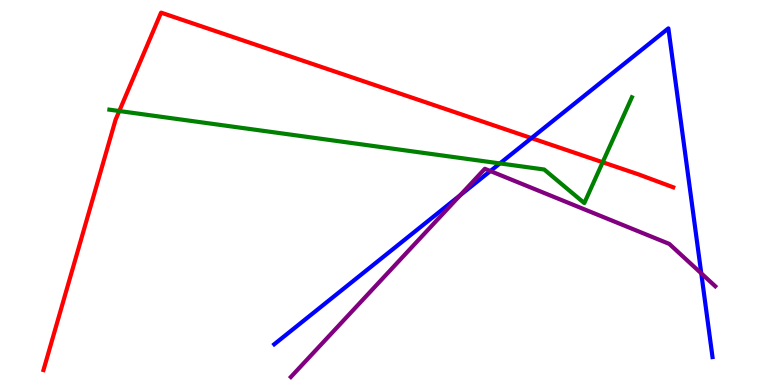[{'lines': ['blue', 'red'], 'intersections': [{'x': 6.86, 'y': 6.41}]}, {'lines': ['green', 'red'], 'intersections': [{'x': 1.54, 'y': 7.12}, {'x': 7.78, 'y': 5.79}]}, {'lines': ['purple', 'red'], 'intersections': []}, {'lines': ['blue', 'green'], 'intersections': [{'x': 6.45, 'y': 5.76}]}, {'lines': ['blue', 'purple'], 'intersections': [{'x': 5.94, 'y': 4.93}, {'x': 6.33, 'y': 5.56}, {'x': 9.05, 'y': 2.9}]}, {'lines': ['green', 'purple'], 'intersections': []}]